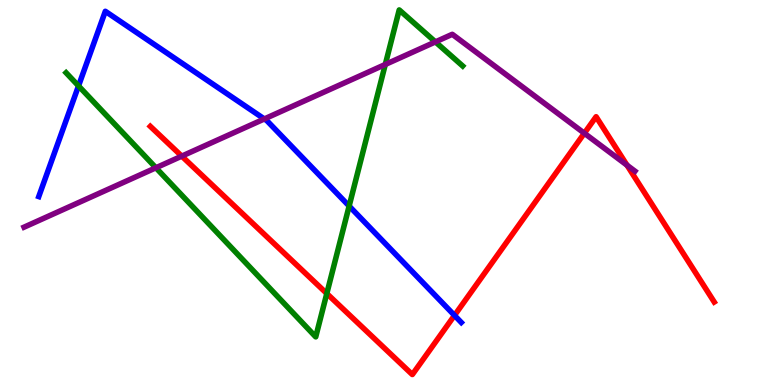[{'lines': ['blue', 'red'], 'intersections': [{'x': 5.86, 'y': 1.81}]}, {'lines': ['green', 'red'], 'intersections': [{'x': 4.22, 'y': 2.38}]}, {'lines': ['purple', 'red'], 'intersections': [{'x': 2.35, 'y': 5.94}, {'x': 7.54, 'y': 6.54}, {'x': 8.09, 'y': 5.71}]}, {'lines': ['blue', 'green'], 'intersections': [{'x': 1.01, 'y': 7.77}, {'x': 4.51, 'y': 4.65}]}, {'lines': ['blue', 'purple'], 'intersections': [{'x': 3.41, 'y': 6.91}]}, {'lines': ['green', 'purple'], 'intersections': [{'x': 2.01, 'y': 5.64}, {'x': 4.97, 'y': 8.33}, {'x': 5.62, 'y': 8.91}]}]